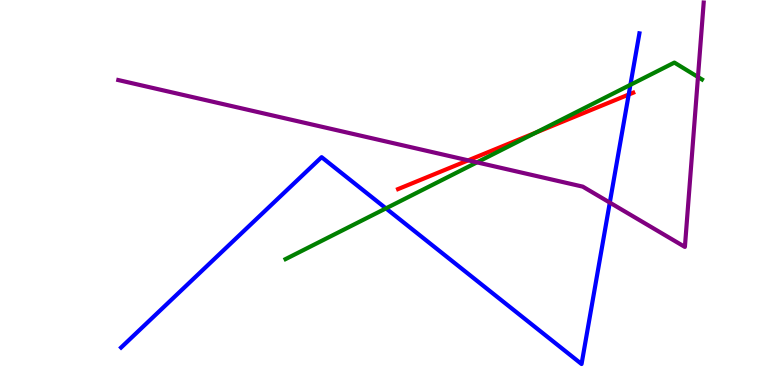[{'lines': ['blue', 'red'], 'intersections': [{'x': 8.11, 'y': 7.54}]}, {'lines': ['green', 'red'], 'intersections': [{'x': 6.91, 'y': 6.56}]}, {'lines': ['purple', 'red'], 'intersections': [{'x': 6.04, 'y': 5.84}]}, {'lines': ['blue', 'green'], 'intersections': [{'x': 4.98, 'y': 4.59}, {'x': 8.13, 'y': 7.8}]}, {'lines': ['blue', 'purple'], 'intersections': [{'x': 7.87, 'y': 4.74}]}, {'lines': ['green', 'purple'], 'intersections': [{'x': 6.15, 'y': 5.78}, {'x': 9.01, 'y': 8.0}]}]